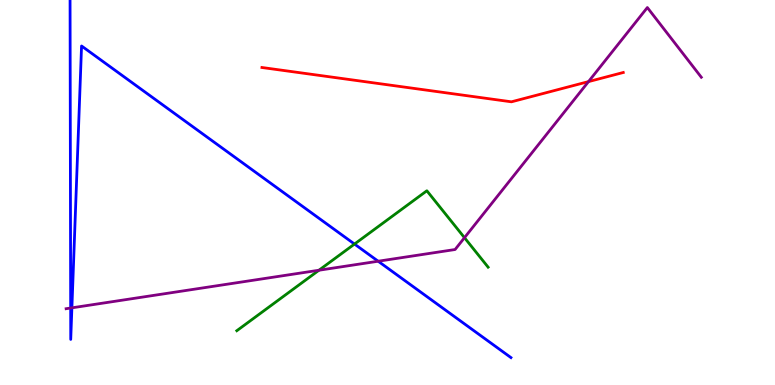[{'lines': ['blue', 'red'], 'intersections': []}, {'lines': ['green', 'red'], 'intersections': []}, {'lines': ['purple', 'red'], 'intersections': [{'x': 7.59, 'y': 7.88}]}, {'lines': ['blue', 'green'], 'intersections': [{'x': 4.57, 'y': 3.66}]}, {'lines': ['blue', 'purple'], 'intersections': [{'x': 0.912, 'y': 2.0}, {'x': 0.928, 'y': 2.0}, {'x': 4.88, 'y': 3.21}]}, {'lines': ['green', 'purple'], 'intersections': [{'x': 4.12, 'y': 2.98}, {'x': 5.99, 'y': 3.83}]}]